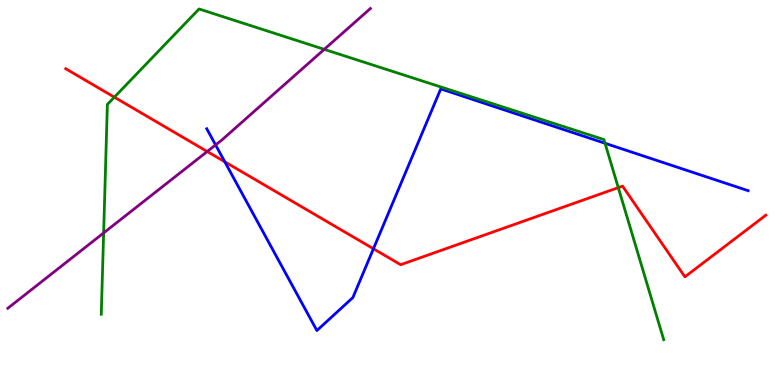[{'lines': ['blue', 'red'], 'intersections': [{'x': 2.9, 'y': 5.8}, {'x': 4.82, 'y': 3.54}]}, {'lines': ['green', 'red'], 'intersections': [{'x': 1.48, 'y': 7.48}, {'x': 7.98, 'y': 5.13}]}, {'lines': ['purple', 'red'], 'intersections': [{'x': 2.67, 'y': 6.06}]}, {'lines': ['blue', 'green'], 'intersections': [{'x': 7.81, 'y': 6.28}]}, {'lines': ['blue', 'purple'], 'intersections': [{'x': 2.78, 'y': 6.24}]}, {'lines': ['green', 'purple'], 'intersections': [{'x': 1.34, 'y': 3.95}, {'x': 4.18, 'y': 8.72}]}]